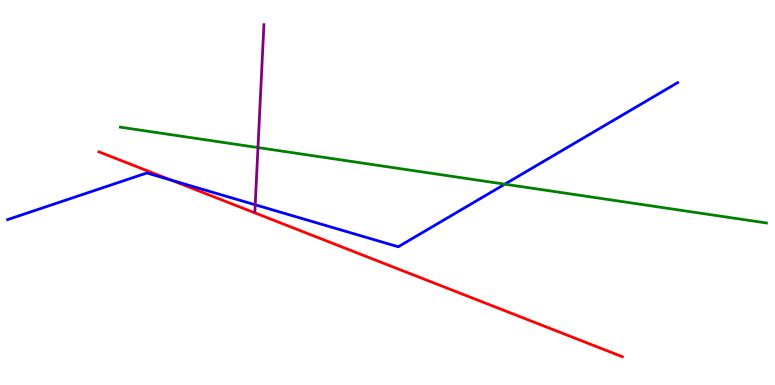[{'lines': ['blue', 'red'], 'intersections': [{'x': 2.21, 'y': 5.32}]}, {'lines': ['green', 'red'], 'intersections': []}, {'lines': ['purple', 'red'], 'intersections': []}, {'lines': ['blue', 'green'], 'intersections': [{'x': 6.51, 'y': 5.22}]}, {'lines': ['blue', 'purple'], 'intersections': [{'x': 3.29, 'y': 4.68}]}, {'lines': ['green', 'purple'], 'intersections': [{'x': 3.33, 'y': 6.17}]}]